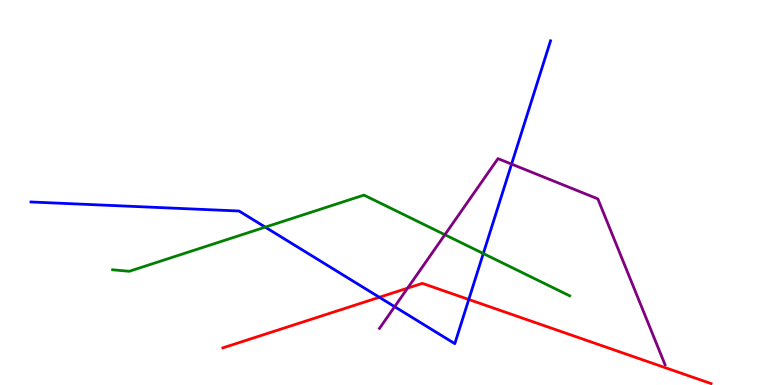[{'lines': ['blue', 'red'], 'intersections': [{'x': 4.89, 'y': 2.28}, {'x': 6.05, 'y': 2.22}]}, {'lines': ['green', 'red'], 'intersections': []}, {'lines': ['purple', 'red'], 'intersections': [{'x': 5.26, 'y': 2.52}]}, {'lines': ['blue', 'green'], 'intersections': [{'x': 3.42, 'y': 4.1}, {'x': 6.24, 'y': 3.41}]}, {'lines': ['blue', 'purple'], 'intersections': [{'x': 5.09, 'y': 2.03}, {'x': 6.6, 'y': 5.74}]}, {'lines': ['green', 'purple'], 'intersections': [{'x': 5.74, 'y': 3.9}]}]